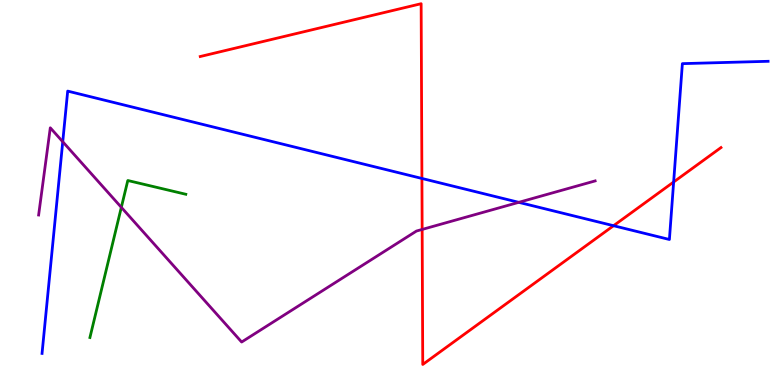[{'lines': ['blue', 'red'], 'intersections': [{'x': 5.44, 'y': 5.36}, {'x': 7.92, 'y': 4.14}, {'x': 8.69, 'y': 5.27}]}, {'lines': ['green', 'red'], 'intersections': []}, {'lines': ['purple', 'red'], 'intersections': [{'x': 5.45, 'y': 4.04}]}, {'lines': ['blue', 'green'], 'intersections': []}, {'lines': ['blue', 'purple'], 'intersections': [{'x': 0.81, 'y': 6.32}, {'x': 6.69, 'y': 4.74}]}, {'lines': ['green', 'purple'], 'intersections': [{'x': 1.57, 'y': 4.61}]}]